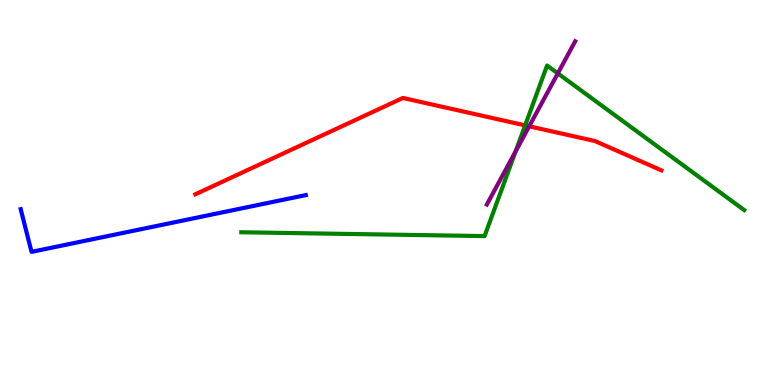[{'lines': ['blue', 'red'], 'intersections': []}, {'lines': ['green', 'red'], 'intersections': [{'x': 6.78, 'y': 6.74}]}, {'lines': ['purple', 'red'], 'intersections': [{'x': 6.83, 'y': 6.72}]}, {'lines': ['blue', 'green'], 'intersections': []}, {'lines': ['blue', 'purple'], 'intersections': []}, {'lines': ['green', 'purple'], 'intersections': [{'x': 6.65, 'y': 6.07}, {'x': 7.2, 'y': 8.09}]}]